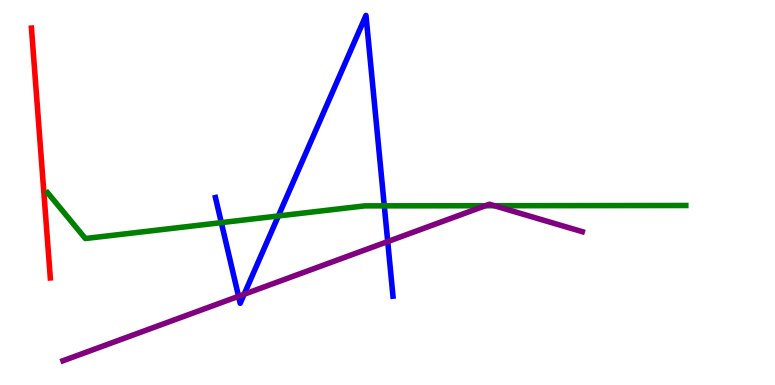[{'lines': ['blue', 'red'], 'intersections': []}, {'lines': ['green', 'red'], 'intersections': []}, {'lines': ['purple', 'red'], 'intersections': []}, {'lines': ['blue', 'green'], 'intersections': [{'x': 2.86, 'y': 4.22}, {'x': 3.59, 'y': 4.39}, {'x': 4.96, 'y': 4.65}]}, {'lines': ['blue', 'purple'], 'intersections': [{'x': 3.08, 'y': 2.3}, {'x': 3.15, 'y': 2.36}, {'x': 5.0, 'y': 3.73}]}, {'lines': ['green', 'purple'], 'intersections': [{'x': 6.26, 'y': 4.66}, {'x': 6.38, 'y': 4.66}]}]